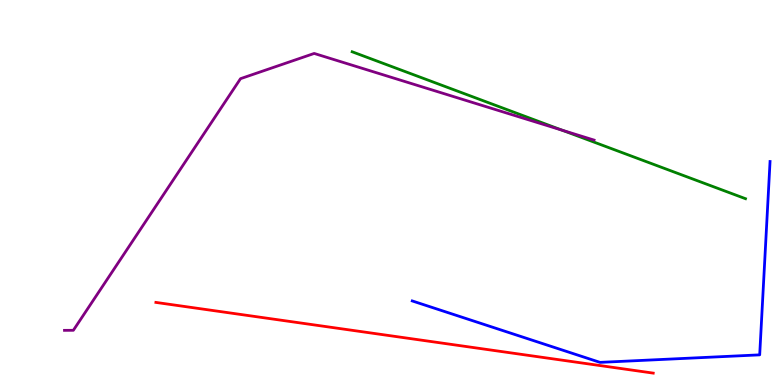[{'lines': ['blue', 'red'], 'intersections': []}, {'lines': ['green', 'red'], 'intersections': []}, {'lines': ['purple', 'red'], 'intersections': []}, {'lines': ['blue', 'green'], 'intersections': []}, {'lines': ['blue', 'purple'], 'intersections': []}, {'lines': ['green', 'purple'], 'intersections': [{'x': 7.25, 'y': 6.62}]}]